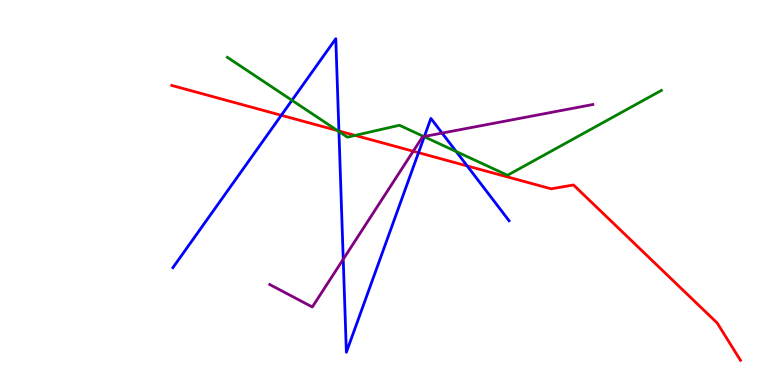[{'lines': ['blue', 'red'], 'intersections': [{'x': 3.63, 'y': 7.01}, {'x': 4.37, 'y': 6.6}, {'x': 5.4, 'y': 6.03}, {'x': 6.03, 'y': 5.69}]}, {'lines': ['green', 'red'], 'intersections': [{'x': 4.35, 'y': 6.61}, {'x': 4.58, 'y': 6.48}]}, {'lines': ['purple', 'red'], 'intersections': [{'x': 5.33, 'y': 6.07}]}, {'lines': ['blue', 'green'], 'intersections': [{'x': 3.77, 'y': 7.39}, {'x': 4.37, 'y': 6.58}, {'x': 5.47, 'y': 6.45}, {'x': 5.89, 'y': 6.06}]}, {'lines': ['blue', 'purple'], 'intersections': [{'x': 4.43, 'y': 3.27}, {'x': 5.48, 'y': 6.46}, {'x': 5.7, 'y': 6.54}]}, {'lines': ['green', 'purple'], 'intersections': [{'x': 5.47, 'y': 6.45}]}]